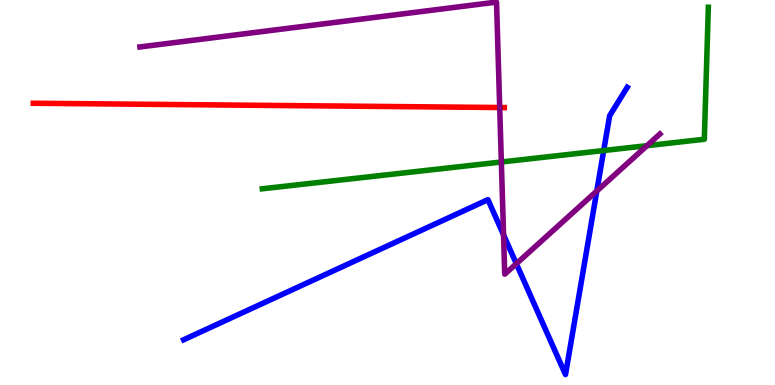[{'lines': ['blue', 'red'], 'intersections': []}, {'lines': ['green', 'red'], 'intersections': []}, {'lines': ['purple', 'red'], 'intersections': [{'x': 6.45, 'y': 7.21}]}, {'lines': ['blue', 'green'], 'intersections': [{'x': 7.79, 'y': 6.09}]}, {'lines': ['blue', 'purple'], 'intersections': [{'x': 6.5, 'y': 3.9}, {'x': 6.66, 'y': 3.15}, {'x': 7.7, 'y': 5.04}]}, {'lines': ['green', 'purple'], 'intersections': [{'x': 6.47, 'y': 5.79}, {'x': 8.35, 'y': 6.22}]}]